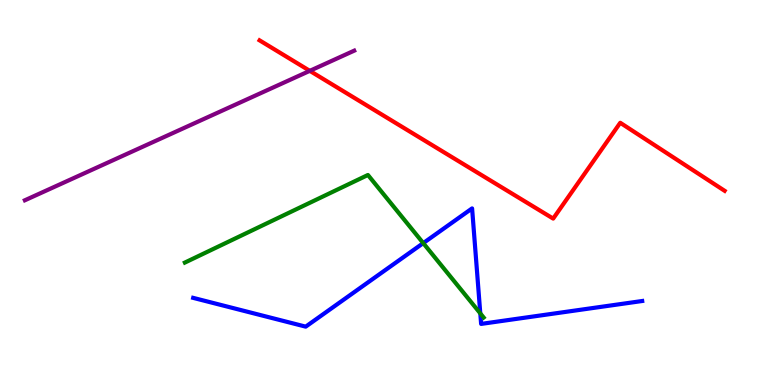[{'lines': ['blue', 'red'], 'intersections': []}, {'lines': ['green', 'red'], 'intersections': []}, {'lines': ['purple', 'red'], 'intersections': [{'x': 4.0, 'y': 8.16}]}, {'lines': ['blue', 'green'], 'intersections': [{'x': 5.46, 'y': 3.69}, {'x': 6.2, 'y': 1.86}]}, {'lines': ['blue', 'purple'], 'intersections': []}, {'lines': ['green', 'purple'], 'intersections': []}]